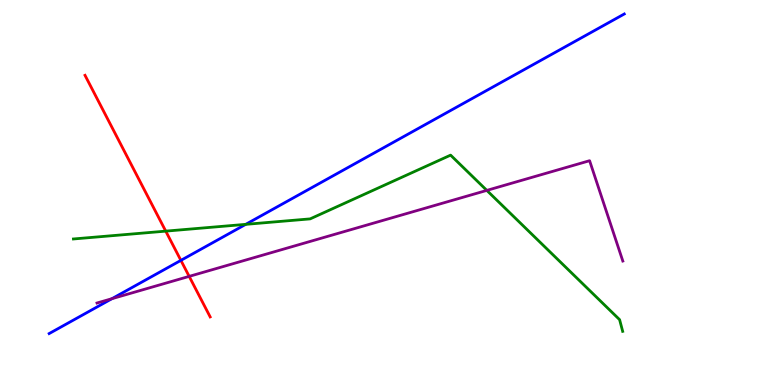[{'lines': ['blue', 'red'], 'intersections': [{'x': 2.33, 'y': 3.24}]}, {'lines': ['green', 'red'], 'intersections': [{'x': 2.14, 'y': 4.0}]}, {'lines': ['purple', 'red'], 'intersections': [{'x': 2.44, 'y': 2.82}]}, {'lines': ['blue', 'green'], 'intersections': [{'x': 3.17, 'y': 4.17}]}, {'lines': ['blue', 'purple'], 'intersections': [{'x': 1.44, 'y': 2.24}]}, {'lines': ['green', 'purple'], 'intersections': [{'x': 6.28, 'y': 5.05}]}]